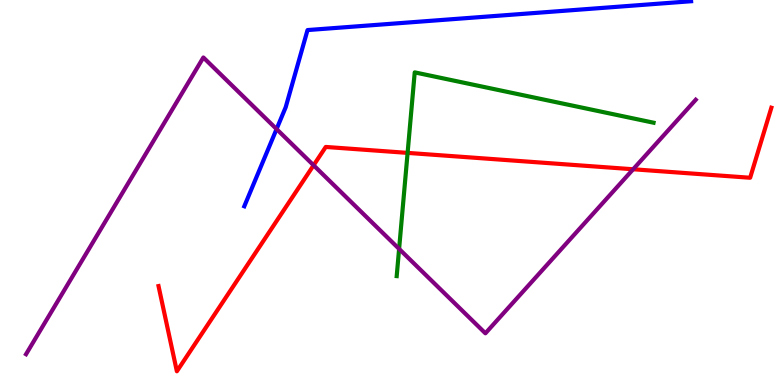[{'lines': ['blue', 'red'], 'intersections': []}, {'lines': ['green', 'red'], 'intersections': [{'x': 5.26, 'y': 6.03}]}, {'lines': ['purple', 'red'], 'intersections': [{'x': 4.05, 'y': 5.71}, {'x': 8.17, 'y': 5.6}]}, {'lines': ['blue', 'green'], 'intersections': []}, {'lines': ['blue', 'purple'], 'intersections': [{'x': 3.57, 'y': 6.65}]}, {'lines': ['green', 'purple'], 'intersections': [{'x': 5.15, 'y': 3.53}]}]